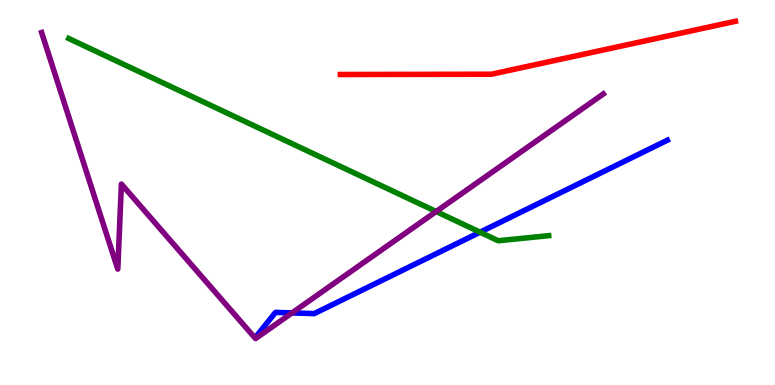[{'lines': ['blue', 'red'], 'intersections': []}, {'lines': ['green', 'red'], 'intersections': []}, {'lines': ['purple', 'red'], 'intersections': []}, {'lines': ['blue', 'green'], 'intersections': [{'x': 6.19, 'y': 3.97}]}, {'lines': ['blue', 'purple'], 'intersections': [{'x': 3.77, 'y': 1.87}]}, {'lines': ['green', 'purple'], 'intersections': [{'x': 5.63, 'y': 4.51}]}]